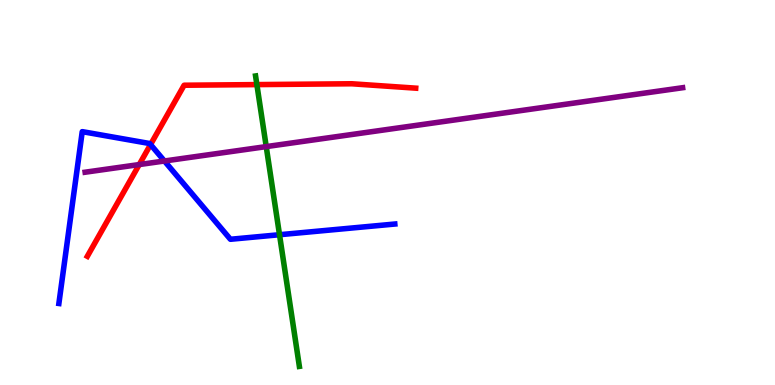[{'lines': ['blue', 'red'], 'intersections': [{'x': 1.94, 'y': 6.25}]}, {'lines': ['green', 'red'], 'intersections': [{'x': 3.31, 'y': 7.8}]}, {'lines': ['purple', 'red'], 'intersections': [{'x': 1.8, 'y': 5.73}]}, {'lines': ['blue', 'green'], 'intersections': [{'x': 3.61, 'y': 3.9}]}, {'lines': ['blue', 'purple'], 'intersections': [{'x': 2.12, 'y': 5.82}]}, {'lines': ['green', 'purple'], 'intersections': [{'x': 3.44, 'y': 6.19}]}]